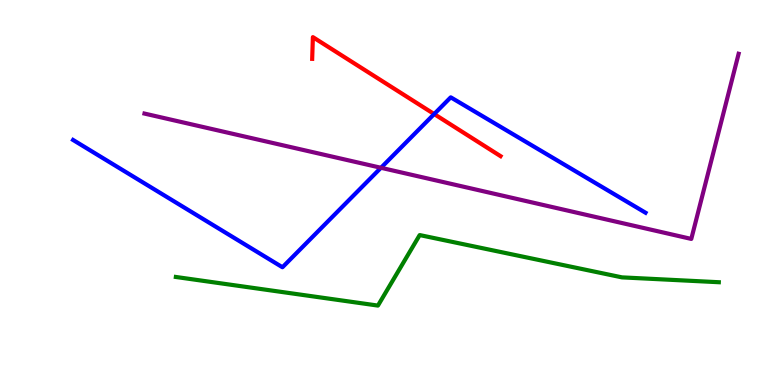[{'lines': ['blue', 'red'], 'intersections': [{'x': 5.6, 'y': 7.04}]}, {'lines': ['green', 'red'], 'intersections': []}, {'lines': ['purple', 'red'], 'intersections': []}, {'lines': ['blue', 'green'], 'intersections': []}, {'lines': ['blue', 'purple'], 'intersections': [{'x': 4.92, 'y': 5.64}]}, {'lines': ['green', 'purple'], 'intersections': []}]